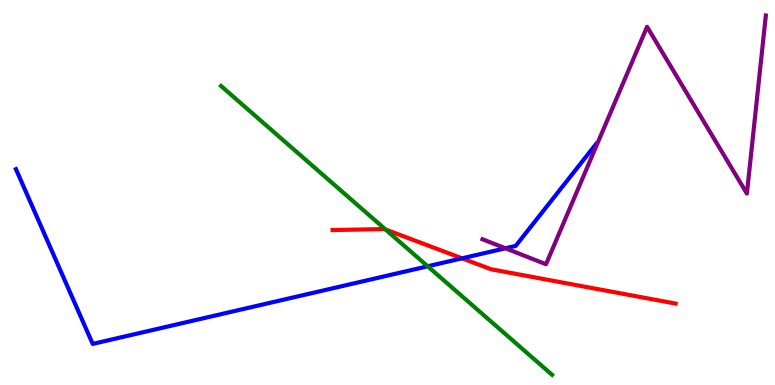[{'lines': ['blue', 'red'], 'intersections': [{'x': 5.96, 'y': 3.29}]}, {'lines': ['green', 'red'], 'intersections': [{'x': 4.97, 'y': 4.04}]}, {'lines': ['purple', 'red'], 'intersections': []}, {'lines': ['blue', 'green'], 'intersections': [{'x': 5.52, 'y': 3.08}]}, {'lines': ['blue', 'purple'], 'intersections': [{'x': 6.52, 'y': 3.55}]}, {'lines': ['green', 'purple'], 'intersections': []}]